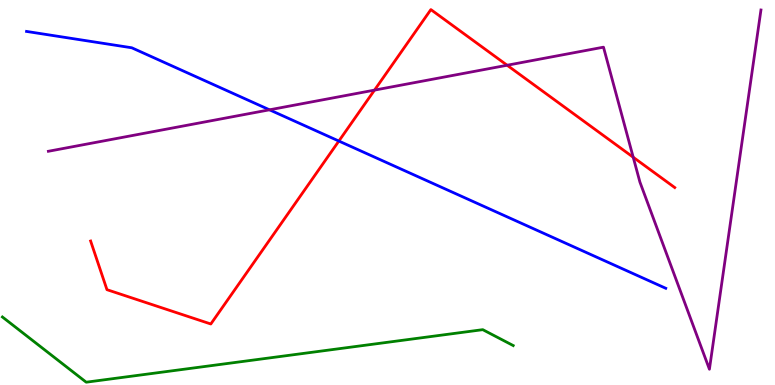[{'lines': ['blue', 'red'], 'intersections': [{'x': 4.37, 'y': 6.34}]}, {'lines': ['green', 'red'], 'intersections': []}, {'lines': ['purple', 'red'], 'intersections': [{'x': 4.83, 'y': 7.66}, {'x': 6.54, 'y': 8.31}, {'x': 8.17, 'y': 5.92}]}, {'lines': ['blue', 'green'], 'intersections': []}, {'lines': ['blue', 'purple'], 'intersections': [{'x': 3.48, 'y': 7.15}]}, {'lines': ['green', 'purple'], 'intersections': []}]